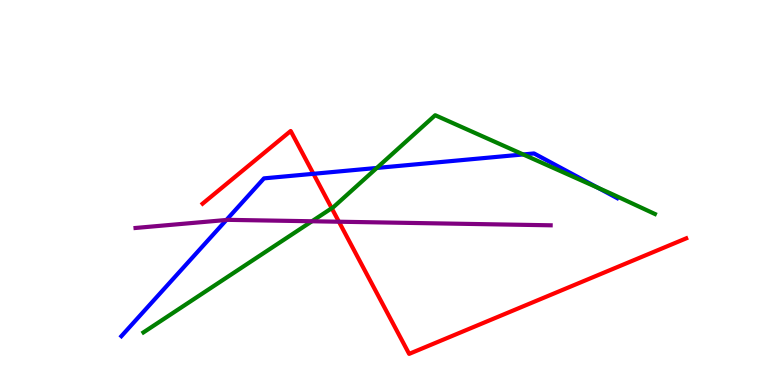[{'lines': ['blue', 'red'], 'intersections': [{'x': 4.04, 'y': 5.49}]}, {'lines': ['green', 'red'], 'intersections': [{'x': 4.28, 'y': 4.59}]}, {'lines': ['purple', 'red'], 'intersections': [{'x': 4.37, 'y': 4.24}]}, {'lines': ['blue', 'green'], 'intersections': [{'x': 4.86, 'y': 5.64}, {'x': 6.75, 'y': 5.99}, {'x': 7.72, 'y': 5.12}]}, {'lines': ['blue', 'purple'], 'intersections': [{'x': 2.92, 'y': 4.29}]}, {'lines': ['green', 'purple'], 'intersections': [{'x': 4.03, 'y': 4.25}]}]